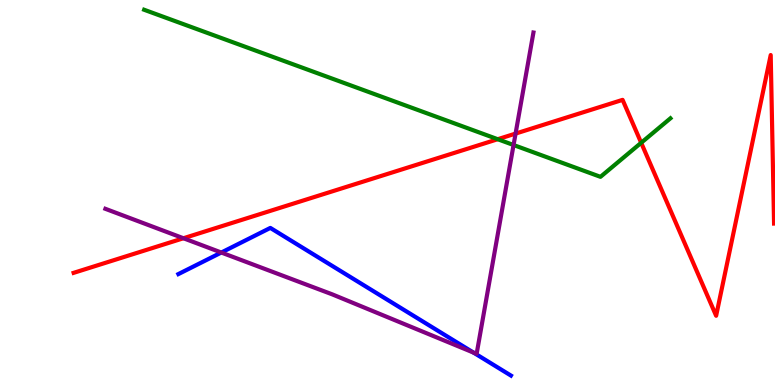[{'lines': ['blue', 'red'], 'intersections': []}, {'lines': ['green', 'red'], 'intersections': [{'x': 6.42, 'y': 6.38}, {'x': 8.27, 'y': 6.29}]}, {'lines': ['purple', 'red'], 'intersections': [{'x': 2.37, 'y': 3.81}, {'x': 6.65, 'y': 6.53}]}, {'lines': ['blue', 'green'], 'intersections': []}, {'lines': ['blue', 'purple'], 'intersections': [{'x': 2.86, 'y': 3.44}, {'x': 6.11, 'y': 0.842}]}, {'lines': ['green', 'purple'], 'intersections': [{'x': 6.63, 'y': 6.23}]}]